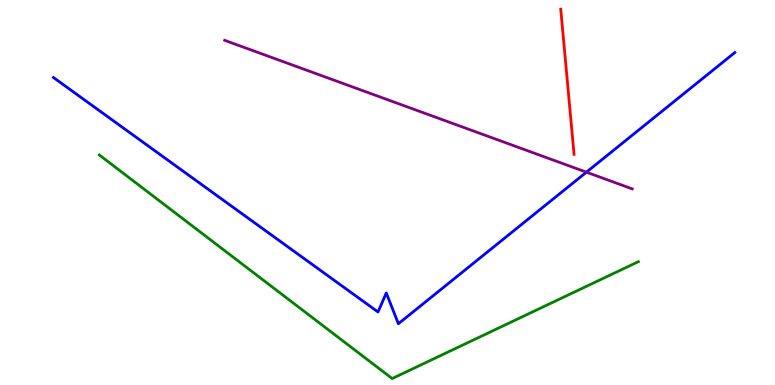[{'lines': ['blue', 'red'], 'intersections': []}, {'lines': ['green', 'red'], 'intersections': []}, {'lines': ['purple', 'red'], 'intersections': []}, {'lines': ['blue', 'green'], 'intersections': []}, {'lines': ['blue', 'purple'], 'intersections': [{'x': 7.57, 'y': 5.53}]}, {'lines': ['green', 'purple'], 'intersections': []}]